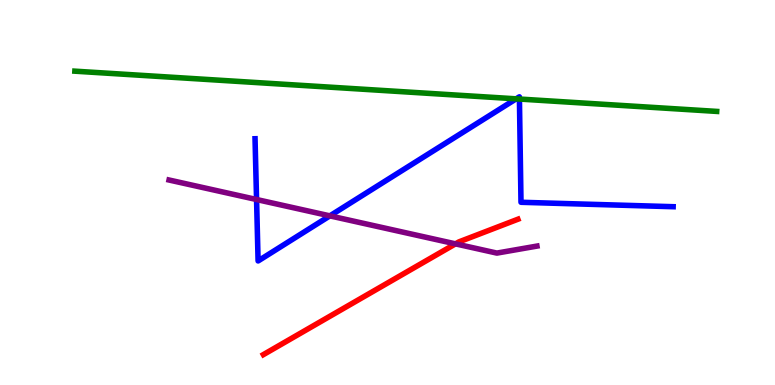[{'lines': ['blue', 'red'], 'intersections': []}, {'lines': ['green', 'red'], 'intersections': []}, {'lines': ['purple', 'red'], 'intersections': [{'x': 5.88, 'y': 3.67}]}, {'lines': ['blue', 'green'], 'intersections': [{'x': 6.66, 'y': 7.43}, {'x': 6.7, 'y': 7.43}]}, {'lines': ['blue', 'purple'], 'intersections': [{'x': 3.31, 'y': 4.82}, {'x': 4.26, 'y': 4.39}]}, {'lines': ['green', 'purple'], 'intersections': []}]